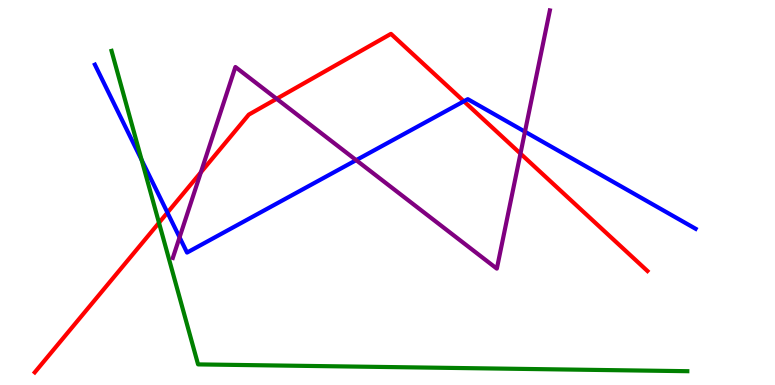[{'lines': ['blue', 'red'], 'intersections': [{'x': 2.16, 'y': 4.48}, {'x': 5.99, 'y': 7.37}]}, {'lines': ['green', 'red'], 'intersections': [{'x': 2.05, 'y': 4.21}]}, {'lines': ['purple', 'red'], 'intersections': [{'x': 2.59, 'y': 5.52}, {'x': 3.57, 'y': 7.43}, {'x': 6.72, 'y': 6.01}]}, {'lines': ['blue', 'green'], 'intersections': [{'x': 1.83, 'y': 5.84}]}, {'lines': ['blue', 'purple'], 'intersections': [{'x': 2.32, 'y': 3.84}, {'x': 4.6, 'y': 5.84}, {'x': 6.77, 'y': 6.58}]}, {'lines': ['green', 'purple'], 'intersections': []}]